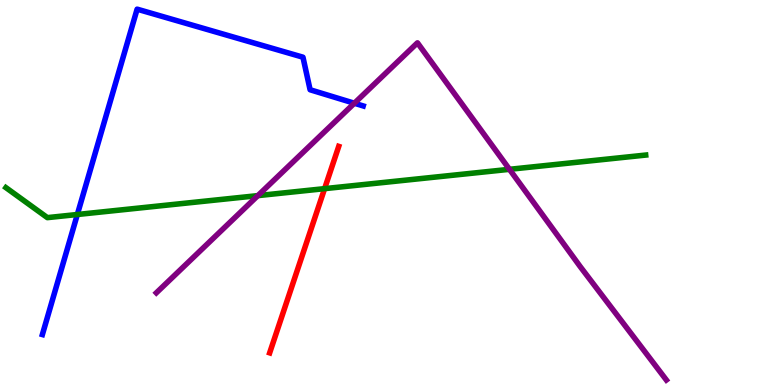[{'lines': ['blue', 'red'], 'intersections': []}, {'lines': ['green', 'red'], 'intersections': [{'x': 4.19, 'y': 5.1}]}, {'lines': ['purple', 'red'], 'intersections': []}, {'lines': ['blue', 'green'], 'intersections': [{'x': 0.998, 'y': 4.43}]}, {'lines': ['blue', 'purple'], 'intersections': [{'x': 4.57, 'y': 7.32}]}, {'lines': ['green', 'purple'], 'intersections': [{'x': 3.33, 'y': 4.92}, {'x': 6.57, 'y': 5.6}]}]